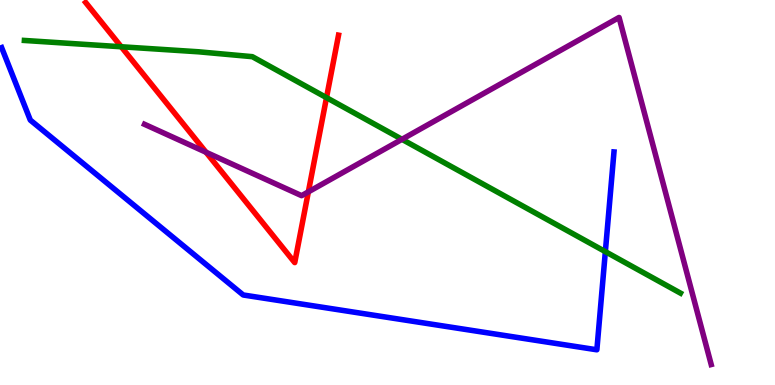[{'lines': ['blue', 'red'], 'intersections': []}, {'lines': ['green', 'red'], 'intersections': [{'x': 1.56, 'y': 8.79}, {'x': 4.21, 'y': 7.46}]}, {'lines': ['purple', 'red'], 'intersections': [{'x': 2.66, 'y': 6.05}, {'x': 3.98, 'y': 5.02}]}, {'lines': ['blue', 'green'], 'intersections': [{'x': 7.81, 'y': 3.46}]}, {'lines': ['blue', 'purple'], 'intersections': []}, {'lines': ['green', 'purple'], 'intersections': [{'x': 5.19, 'y': 6.38}]}]